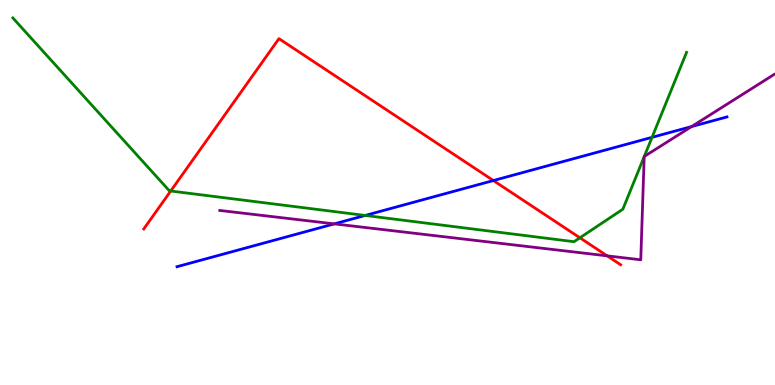[{'lines': ['blue', 'red'], 'intersections': [{'x': 6.37, 'y': 5.31}]}, {'lines': ['green', 'red'], 'intersections': [{'x': 2.2, 'y': 5.04}, {'x': 7.48, 'y': 3.82}]}, {'lines': ['purple', 'red'], 'intersections': [{'x': 7.83, 'y': 3.35}]}, {'lines': ['blue', 'green'], 'intersections': [{'x': 4.71, 'y': 4.4}, {'x': 8.41, 'y': 6.43}]}, {'lines': ['blue', 'purple'], 'intersections': [{'x': 4.31, 'y': 4.19}, {'x': 8.92, 'y': 6.71}]}, {'lines': ['green', 'purple'], 'intersections': [{'x': 8.31, 'y': 5.93}, {'x': 8.31, 'y': 5.94}]}]